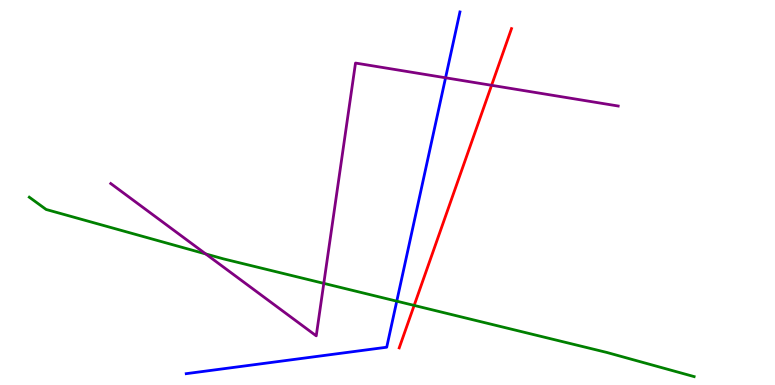[{'lines': ['blue', 'red'], 'intersections': []}, {'lines': ['green', 'red'], 'intersections': [{'x': 5.34, 'y': 2.07}]}, {'lines': ['purple', 'red'], 'intersections': [{'x': 6.34, 'y': 7.78}]}, {'lines': ['blue', 'green'], 'intersections': [{'x': 5.12, 'y': 2.18}]}, {'lines': ['blue', 'purple'], 'intersections': [{'x': 5.75, 'y': 7.98}]}, {'lines': ['green', 'purple'], 'intersections': [{'x': 2.65, 'y': 3.4}, {'x': 4.18, 'y': 2.64}]}]